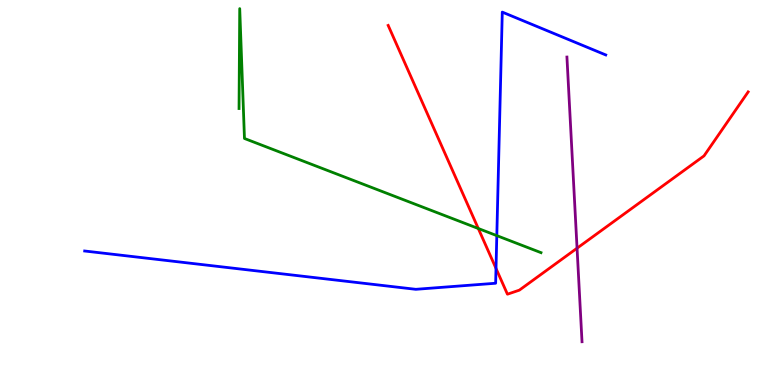[{'lines': ['blue', 'red'], 'intersections': [{'x': 6.4, 'y': 3.03}]}, {'lines': ['green', 'red'], 'intersections': [{'x': 6.17, 'y': 4.06}]}, {'lines': ['purple', 'red'], 'intersections': [{'x': 7.45, 'y': 3.55}]}, {'lines': ['blue', 'green'], 'intersections': [{'x': 6.41, 'y': 3.88}]}, {'lines': ['blue', 'purple'], 'intersections': []}, {'lines': ['green', 'purple'], 'intersections': []}]